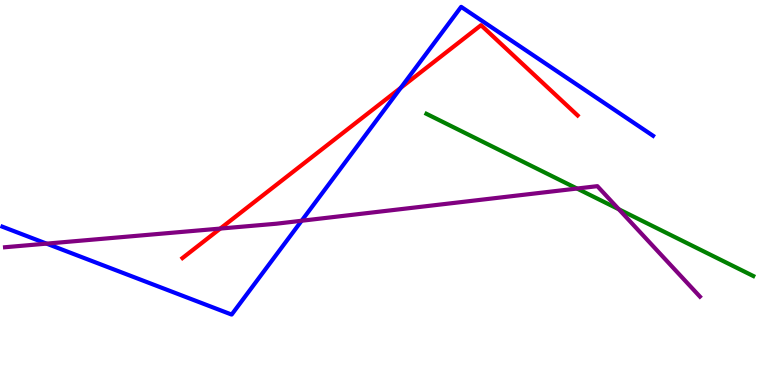[{'lines': ['blue', 'red'], 'intersections': [{'x': 5.17, 'y': 7.72}]}, {'lines': ['green', 'red'], 'intersections': []}, {'lines': ['purple', 'red'], 'intersections': [{'x': 2.84, 'y': 4.06}]}, {'lines': ['blue', 'green'], 'intersections': []}, {'lines': ['blue', 'purple'], 'intersections': [{'x': 0.601, 'y': 3.67}, {'x': 3.89, 'y': 4.27}]}, {'lines': ['green', 'purple'], 'intersections': [{'x': 7.45, 'y': 5.1}, {'x': 7.99, 'y': 4.56}]}]